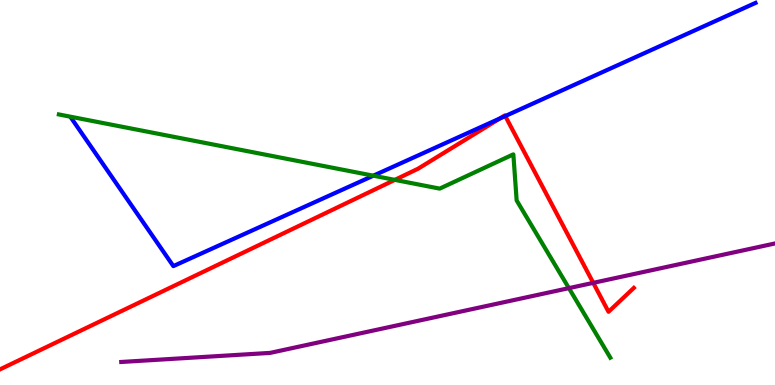[{'lines': ['blue', 'red'], 'intersections': [{'x': 6.45, 'y': 6.92}, {'x': 6.52, 'y': 6.99}]}, {'lines': ['green', 'red'], 'intersections': [{'x': 5.09, 'y': 5.33}]}, {'lines': ['purple', 'red'], 'intersections': [{'x': 7.65, 'y': 2.65}]}, {'lines': ['blue', 'green'], 'intersections': [{'x': 4.82, 'y': 5.44}]}, {'lines': ['blue', 'purple'], 'intersections': []}, {'lines': ['green', 'purple'], 'intersections': [{'x': 7.34, 'y': 2.52}]}]